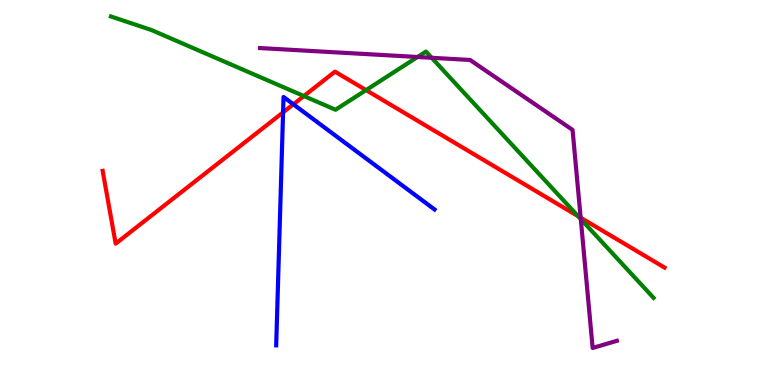[{'lines': ['blue', 'red'], 'intersections': [{'x': 3.65, 'y': 7.08}, {'x': 3.79, 'y': 7.29}]}, {'lines': ['green', 'red'], 'intersections': [{'x': 3.92, 'y': 7.51}, {'x': 4.72, 'y': 7.66}, {'x': 7.46, 'y': 4.39}]}, {'lines': ['purple', 'red'], 'intersections': [{'x': 7.49, 'y': 4.35}]}, {'lines': ['blue', 'green'], 'intersections': []}, {'lines': ['blue', 'purple'], 'intersections': []}, {'lines': ['green', 'purple'], 'intersections': [{'x': 5.39, 'y': 8.52}, {'x': 5.57, 'y': 8.5}, {'x': 7.49, 'y': 4.31}]}]